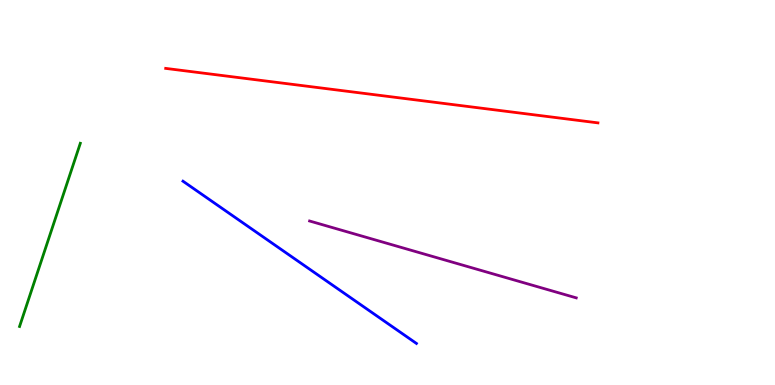[{'lines': ['blue', 'red'], 'intersections': []}, {'lines': ['green', 'red'], 'intersections': []}, {'lines': ['purple', 'red'], 'intersections': []}, {'lines': ['blue', 'green'], 'intersections': []}, {'lines': ['blue', 'purple'], 'intersections': []}, {'lines': ['green', 'purple'], 'intersections': []}]